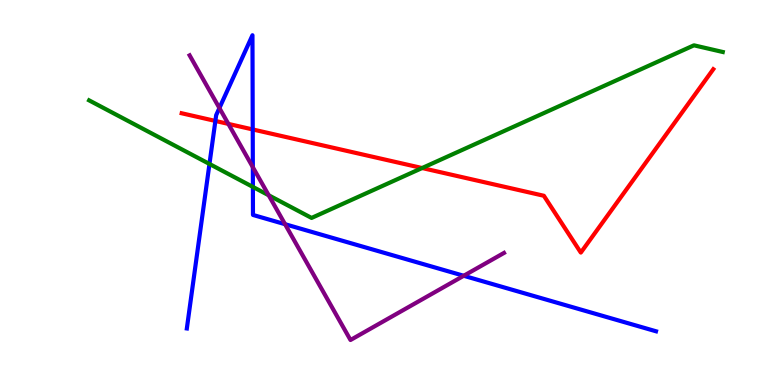[{'lines': ['blue', 'red'], 'intersections': [{'x': 2.78, 'y': 6.86}, {'x': 3.26, 'y': 6.64}]}, {'lines': ['green', 'red'], 'intersections': [{'x': 5.45, 'y': 5.64}]}, {'lines': ['purple', 'red'], 'intersections': [{'x': 2.95, 'y': 6.78}]}, {'lines': ['blue', 'green'], 'intersections': [{'x': 2.7, 'y': 5.74}, {'x': 3.26, 'y': 5.15}]}, {'lines': ['blue', 'purple'], 'intersections': [{'x': 2.83, 'y': 7.19}, {'x': 3.26, 'y': 5.66}, {'x': 3.68, 'y': 4.18}, {'x': 5.98, 'y': 2.84}]}, {'lines': ['green', 'purple'], 'intersections': [{'x': 3.47, 'y': 4.93}]}]